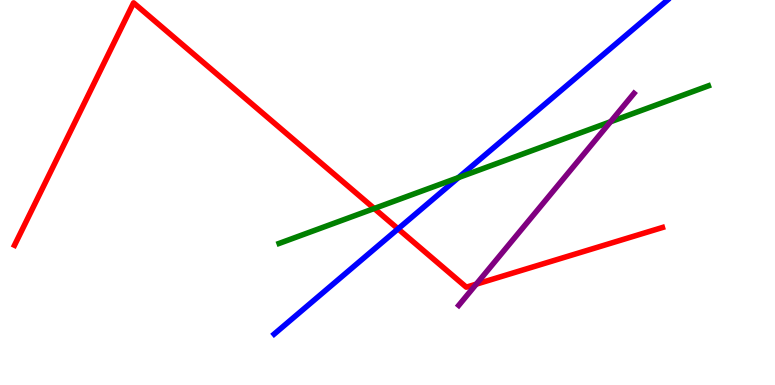[{'lines': ['blue', 'red'], 'intersections': [{'x': 5.14, 'y': 4.06}]}, {'lines': ['green', 'red'], 'intersections': [{'x': 4.83, 'y': 4.58}]}, {'lines': ['purple', 'red'], 'intersections': [{'x': 6.15, 'y': 2.62}]}, {'lines': ['blue', 'green'], 'intersections': [{'x': 5.92, 'y': 5.39}]}, {'lines': ['blue', 'purple'], 'intersections': []}, {'lines': ['green', 'purple'], 'intersections': [{'x': 7.88, 'y': 6.84}]}]